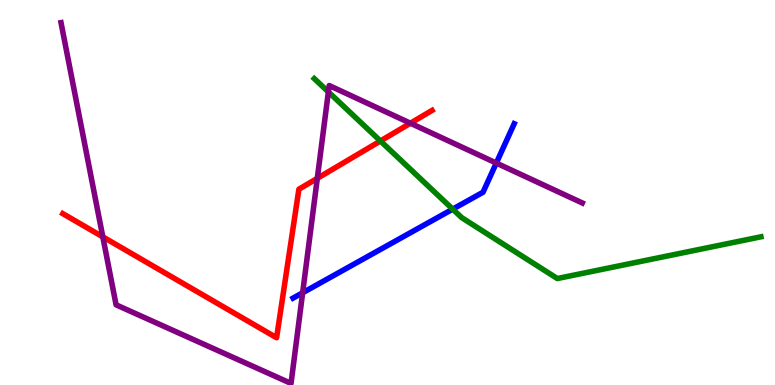[{'lines': ['blue', 'red'], 'intersections': []}, {'lines': ['green', 'red'], 'intersections': [{'x': 4.91, 'y': 6.34}]}, {'lines': ['purple', 'red'], 'intersections': [{'x': 1.33, 'y': 3.85}, {'x': 4.09, 'y': 5.37}, {'x': 5.3, 'y': 6.8}]}, {'lines': ['blue', 'green'], 'intersections': [{'x': 5.84, 'y': 4.57}]}, {'lines': ['blue', 'purple'], 'intersections': [{'x': 3.91, 'y': 2.4}, {'x': 6.4, 'y': 5.76}]}, {'lines': ['green', 'purple'], 'intersections': [{'x': 4.24, 'y': 7.61}]}]